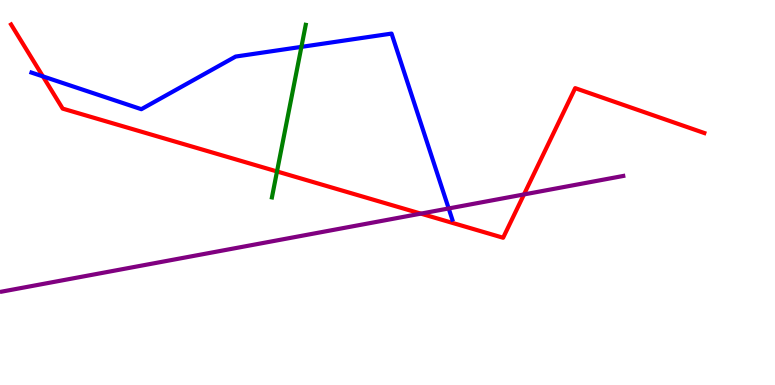[{'lines': ['blue', 'red'], 'intersections': [{'x': 0.554, 'y': 8.02}]}, {'lines': ['green', 'red'], 'intersections': [{'x': 3.57, 'y': 5.55}]}, {'lines': ['purple', 'red'], 'intersections': [{'x': 5.43, 'y': 4.45}, {'x': 6.76, 'y': 4.95}]}, {'lines': ['blue', 'green'], 'intersections': [{'x': 3.89, 'y': 8.78}]}, {'lines': ['blue', 'purple'], 'intersections': [{'x': 5.79, 'y': 4.59}]}, {'lines': ['green', 'purple'], 'intersections': []}]